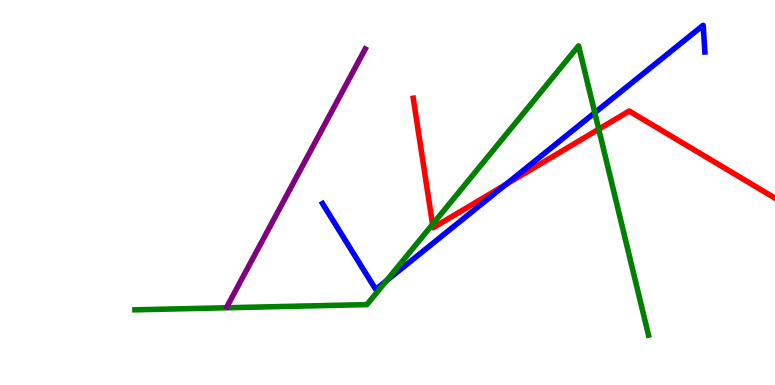[{'lines': ['blue', 'red'], 'intersections': [{'x': 6.53, 'y': 5.21}]}, {'lines': ['green', 'red'], 'intersections': [{'x': 5.58, 'y': 4.17}, {'x': 7.73, 'y': 6.64}]}, {'lines': ['purple', 'red'], 'intersections': []}, {'lines': ['blue', 'green'], 'intersections': [{'x': 4.99, 'y': 2.71}, {'x': 7.67, 'y': 7.07}]}, {'lines': ['blue', 'purple'], 'intersections': []}, {'lines': ['green', 'purple'], 'intersections': []}]